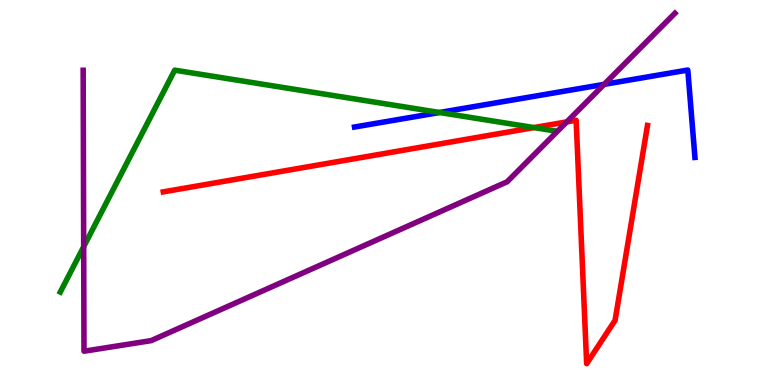[{'lines': ['blue', 'red'], 'intersections': []}, {'lines': ['green', 'red'], 'intersections': [{'x': 6.89, 'y': 6.69}]}, {'lines': ['purple', 'red'], 'intersections': [{'x': 7.31, 'y': 6.83}]}, {'lines': ['blue', 'green'], 'intersections': [{'x': 5.67, 'y': 7.08}]}, {'lines': ['blue', 'purple'], 'intersections': [{'x': 7.8, 'y': 7.81}]}, {'lines': ['green', 'purple'], 'intersections': [{'x': 1.08, 'y': 3.59}]}]